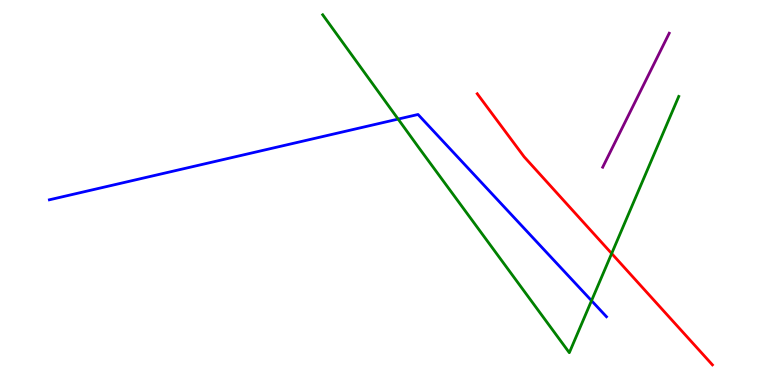[{'lines': ['blue', 'red'], 'intersections': []}, {'lines': ['green', 'red'], 'intersections': [{'x': 7.89, 'y': 3.42}]}, {'lines': ['purple', 'red'], 'intersections': []}, {'lines': ['blue', 'green'], 'intersections': [{'x': 5.14, 'y': 6.91}, {'x': 7.63, 'y': 2.19}]}, {'lines': ['blue', 'purple'], 'intersections': []}, {'lines': ['green', 'purple'], 'intersections': []}]